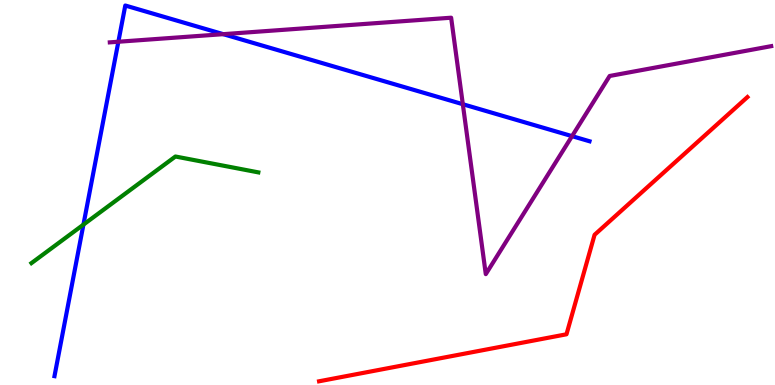[{'lines': ['blue', 'red'], 'intersections': []}, {'lines': ['green', 'red'], 'intersections': []}, {'lines': ['purple', 'red'], 'intersections': []}, {'lines': ['blue', 'green'], 'intersections': [{'x': 1.08, 'y': 4.17}]}, {'lines': ['blue', 'purple'], 'intersections': [{'x': 1.53, 'y': 8.92}, {'x': 2.88, 'y': 9.11}, {'x': 5.97, 'y': 7.29}, {'x': 7.38, 'y': 6.46}]}, {'lines': ['green', 'purple'], 'intersections': []}]